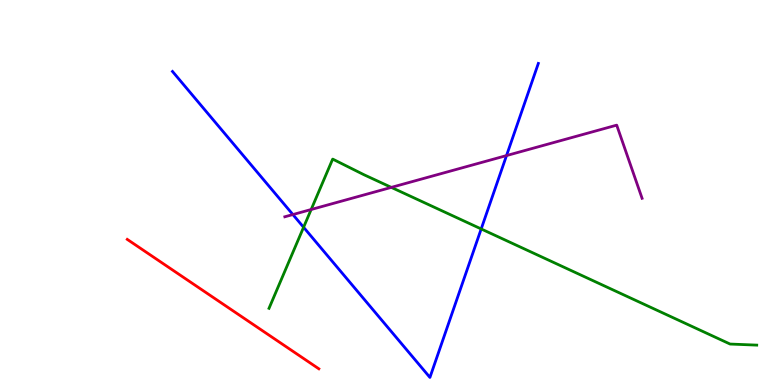[{'lines': ['blue', 'red'], 'intersections': []}, {'lines': ['green', 'red'], 'intersections': []}, {'lines': ['purple', 'red'], 'intersections': []}, {'lines': ['blue', 'green'], 'intersections': [{'x': 3.92, 'y': 4.1}, {'x': 6.21, 'y': 4.05}]}, {'lines': ['blue', 'purple'], 'intersections': [{'x': 3.78, 'y': 4.43}, {'x': 6.54, 'y': 5.96}]}, {'lines': ['green', 'purple'], 'intersections': [{'x': 4.02, 'y': 4.56}, {'x': 5.05, 'y': 5.13}]}]